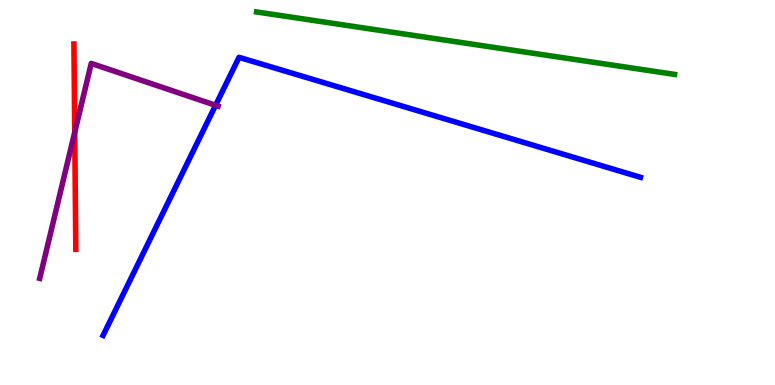[{'lines': ['blue', 'red'], 'intersections': []}, {'lines': ['green', 'red'], 'intersections': []}, {'lines': ['purple', 'red'], 'intersections': [{'x': 0.964, 'y': 6.56}]}, {'lines': ['blue', 'green'], 'intersections': []}, {'lines': ['blue', 'purple'], 'intersections': [{'x': 2.78, 'y': 7.27}]}, {'lines': ['green', 'purple'], 'intersections': []}]